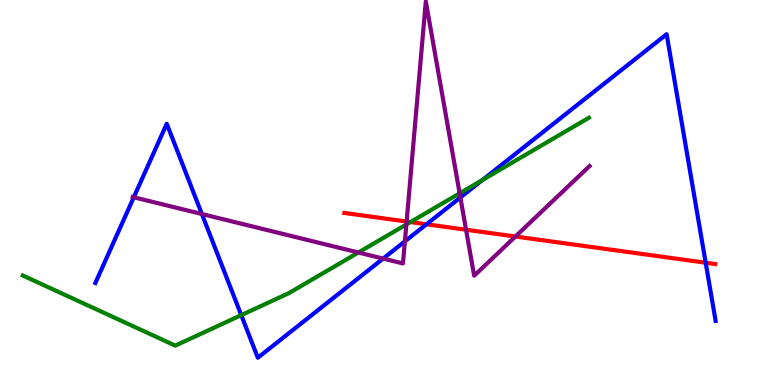[{'lines': ['blue', 'red'], 'intersections': [{'x': 5.5, 'y': 4.17}, {'x': 9.11, 'y': 3.18}]}, {'lines': ['green', 'red'], 'intersections': [{'x': 5.3, 'y': 4.23}]}, {'lines': ['purple', 'red'], 'intersections': [{'x': 5.25, 'y': 4.25}, {'x': 6.01, 'y': 4.03}, {'x': 6.65, 'y': 3.86}]}, {'lines': ['blue', 'green'], 'intersections': [{'x': 3.11, 'y': 1.81}, {'x': 6.22, 'y': 5.32}]}, {'lines': ['blue', 'purple'], 'intersections': [{'x': 1.73, 'y': 4.88}, {'x': 2.6, 'y': 4.44}, {'x': 4.94, 'y': 3.28}, {'x': 5.22, 'y': 3.73}, {'x': 5.94, 'y': 4.87}]}, {'lines': ['green', 'purple'], 'intersections': [{'x': 4.62, 'y': 3.44}, {'x': 5.24, 'y': 4.17}, {'x': 5.93, 'y': 4.98}]}]